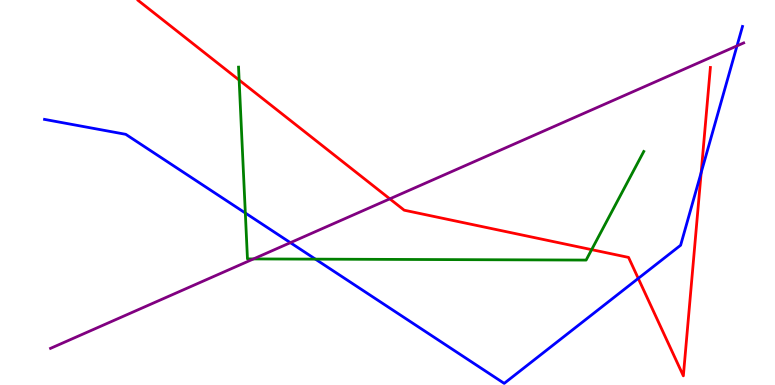[{'lines': ['blue', 'red'], 'intersections': [{'x': 8.24, 'y': 2.77}, {'x': 9.05, 'y': 5.52}]}, {'lines': ['green', 'red'], 'intersections': [{'x': 3.09, 'y': 7.92}, {'x': 7.63, 'y': 3.52}]}, {'lines': ['purple', 'red'], 'intersections': [{'x': 5.03, 'y': 4.83}]}, {'lines': ['blue', 'green'], 'intersections': [{'x': 3.17, 'y': 4.47}, {'x': 4.07, 'y': 3.27}]}, {'lines': ['blue', 'purple'], 'intersections': [{'x': 3.75, 'y': 3.7}, {'x': 9.51, 'y': 8.81}]}, {'lines': ['green', 'purple'], 'intersections': [{'x': 3.27, 'y': 3.27}]}]